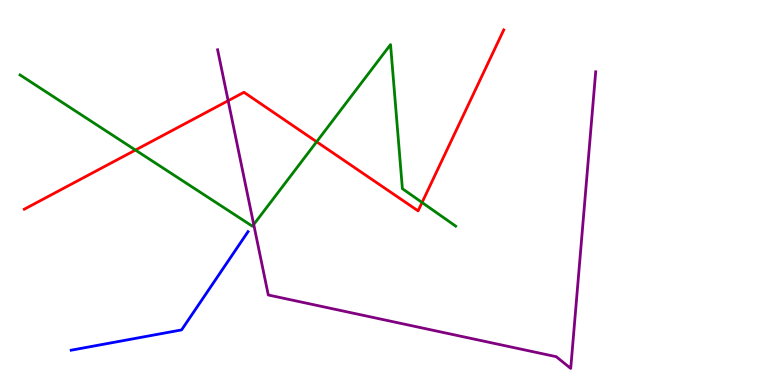[{'lines': ['blue', 'red'], 'intersections': []}, {'lines': ['green', 'red'], 'intersections': [{'x': 1.75, 'y': 6.1}, {'x': 4.09, 'y': 6.32}, {'x': 5.45, 'y': 4.74}]}, {'lines': ['purple', 'red'], 'intersections': [{'x': 2.94, 'y': 7.38}]}, {'lines': ['blue', 'green'], 'intersections': []}, {'lines': ['blue', 'purple'], 'intersections': []}, {'lines': ['green', 'purple'], 'intersections': [{'x': 3.27, 'y': 4.17}]}]